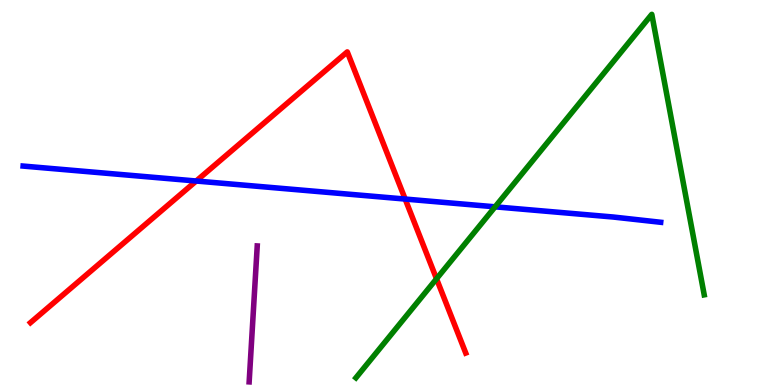[{'lines': ['blue', 'red'], 'intersections': [{'x': 2.53, 'y': 5.3}, {'x': 5.23, 'y': 4.83}]}, {'lines': ['green', 'red'], 'intersections': [{'x': 5.63, 'y': 2.76}]}, {'lines': ['purple', 'red'], 'intersections': []}, {'lines': ['blue', 'green'], 'intersections': [{'x': 6.39, 'y': 4.63}]}, {'lines': ['blue', 'purple'], 'intersections': []}, {'lines': ['green', 'purple'], 'intersections': []}]